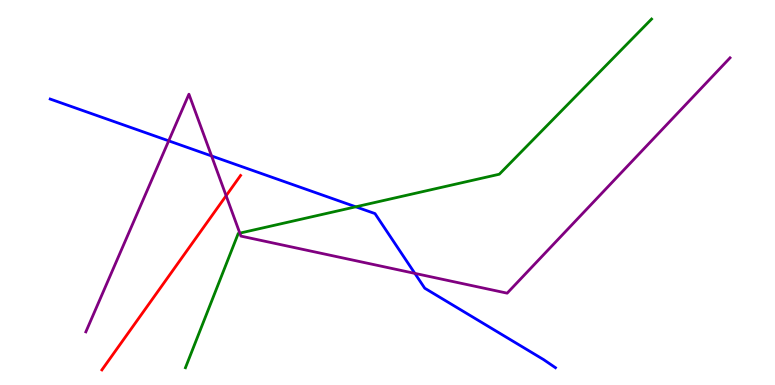[{'lines': ['blue', 'red'], 'intersections': []}, {'lines': ['green', 'red'], 'intersections': []}, {'lines': ['purple', 'red'], 'intersections': [{'x': 2.92, 'y': 4.92}]}, {'lines': ['blue', 'green'], 'intersections': [{'x': 4.59, 'y': 4.63}]}, {'lines': ['blue', 'purple'], 'intersections': [{'x': 2.18, 'y': 6.34}, {'x': 2.73, 'y': 5.95}, {'x': 5.35, 'y': 2.9}]}, {'lines': ['green', 'purple'], 'intersections': [{'x': 3.09, 'y': 3.94}]}]